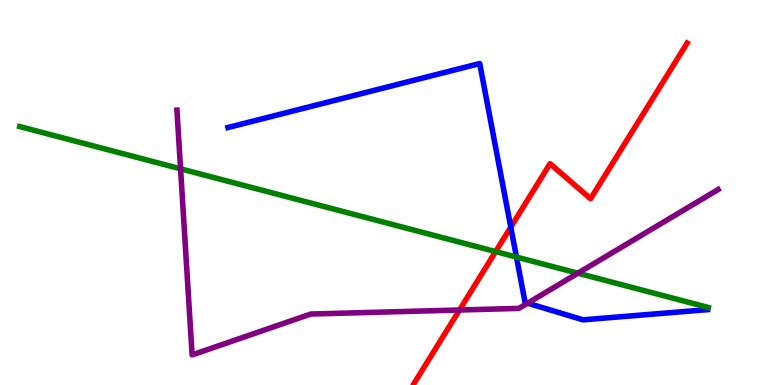[{'lines': ['blue', 'red'], 'intersections': [{'x': 6.59, 'y': 4.1}]}, {'lines': ['green', 'red'], 'intersections': [{'x': 6.4, 'y': 3.46}]}, {'lines': ['purple', 'red'], 'intersections': [{'x': 5.93, 'y': 1.95}]}, {'lines': ['blue', 'green'], 'intersections': [{'x': 6.66, 'y': 3.32}]}, {'lines': ['blue', 'purple'], 'intersections': [{'x': 6.81, 'y': 2.13}]}, {'lines': ['green', 'purple'], 'intersections': [{'x': 2.33, 'y': 5.62}, {'x': 7.46, 'y': 2.9}]}]